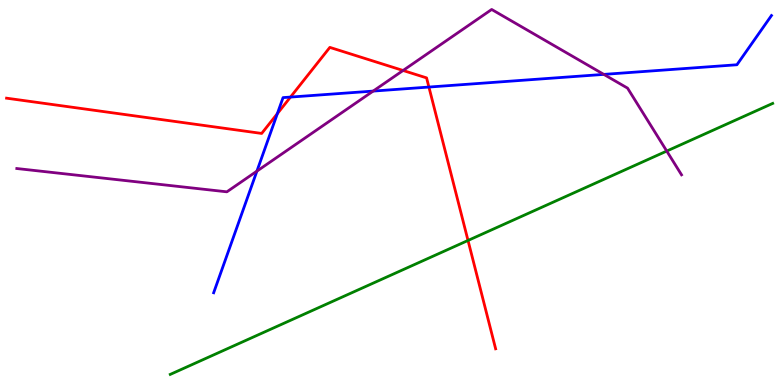[{'lines': ['blue', 'red'], 'intersections': [{'x': 3.58, 'y': 7.05}, {'x': 3.75, 'y': 7.48}, {'x': 5.53, 'y': 7.74}]}, {'lines': ['green', 'red'], 'intersections': [{'x': 6.04, 'y': 3.75}]}, {'lines': ['purple', 'red'], 'intersections': [{'x': 5.2, 'y': 8.17}]}, {'lines': ['blue', 'green'], 'intersections': []}, {'lines': ['blue', 'purple'], 'intersections': [{'x': 3.31, 'y': 5.55}, {'x': 4.81, 'y': 7.63}, {'x': 7.79, 'y': 8.07}]}, {'lines': ['green', 'purple'], 'intersections': [{'x': 8.6, 'y': 6.08}]}]